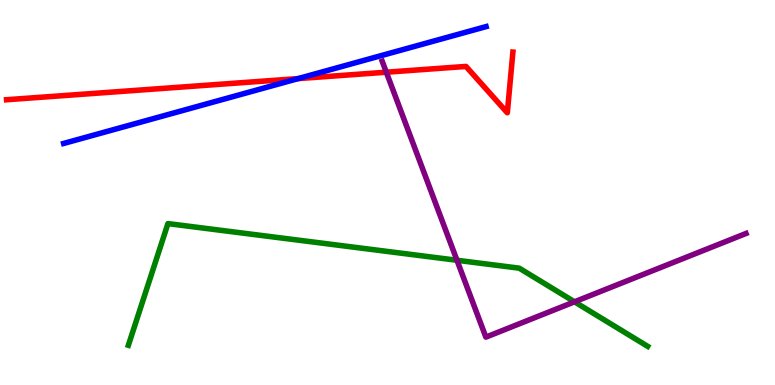[{'lines': ['blue', 'red'], 'intersections': [{'x': 3.85, 'y': 7.96}]}, {'lines': ['green', 'red'], 'intersections': []}, {'lines': ['purple', 'red'], 'intersections': [{'x': 4.98, 'y': 8.12}]}, {'lines': ['blue', 'green'], 'intersections': []}, {'lines': ['blue', 'purple'], 'intersections': []}, {'lines': ['green', 'purple'], 'intersections': [{'x': 5.9, 'y': 3.24}, {'x': 7.41, 'y': 2.16}]}]